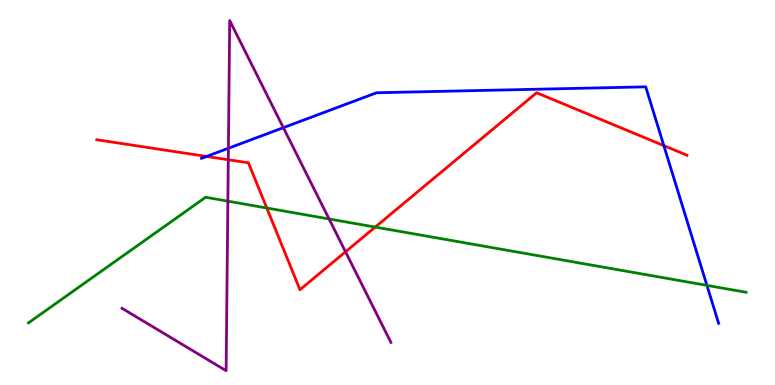[{'lines': ['blue', 'red'], 'intersections': [{'x': 2.67, 'y': 5.94}, {'x': 8.57, 'y': 6.22}]}, {'lines': ['green', 'red'], 'intersections': [{'x': 3.44, 'y': 4.6}, {'x': 4.84, 'y': 4.1}]}, {'lines': ['purple', 'red'], 'intersections': [{'x': 2.95, 'y': 5.85}, {'x': 4.46, 'y': 3.46}]}, {'lines': ['blue', 'green'], 'intersections': [{'x': 9.12, 'y': 2.59}]}, {'lines': ['blue', 'purple'], 'intersections': [{'x': 2.95, 'y': 6.15}, {'x': 3.66, 'y': 6.68}]}, {'lines': ['green', 'purple'], 'intersections': [{'x': 2.94, 'y': 4.77}, {'x': 4.25, 'y': 4.31}]}]